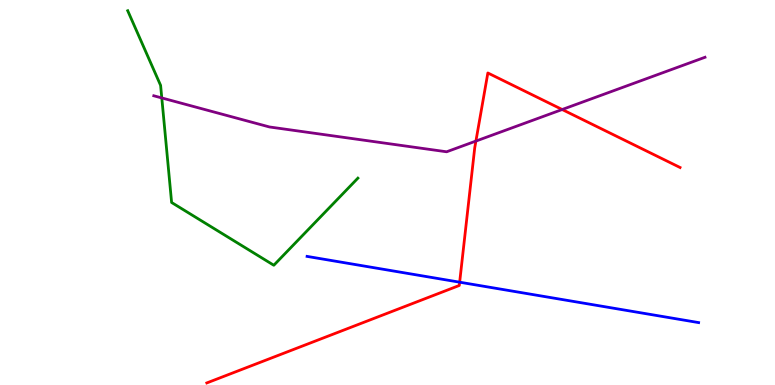[{'lines': ['blue', 'red'], 'intersections': [{'x': 5.93, 'y': 2.67}]}, {'lines': ['green', 'red'], 'intersections': []}, {'lines': ['purple', 'red'], 'intersections': [{'x': 6.14, 'y': 6.34}, {'x': 7.25, 'y': 7.16}]}, {'lines': ['blue', 'green'], 'intersections': []}, {'lines': ['blue', 'purple'], 'intersections': []}, {'lines': ['green', 'purple'], 'intersections': [{'x': 2.09, 'y': 7.46}]}]